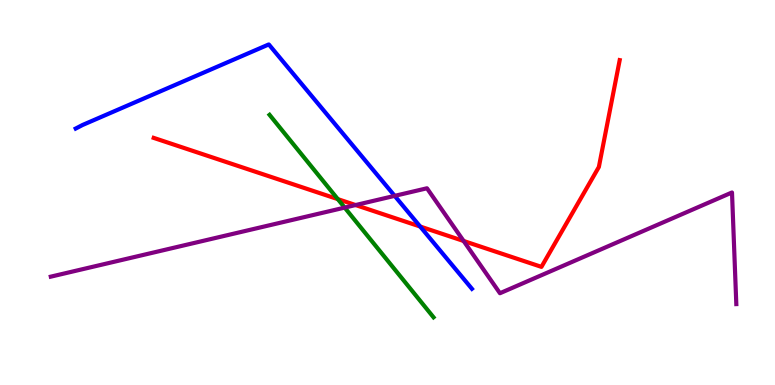[{'lines': ['blue', 'red'], 'intersections': [{'x': 5.42, 'y': 4.12}]}, {'lines': ['green', 'red'], 'intersections': [{'x': 4.36, 'y': 4.83}]}, {'lines': ['purple', 'red'], 'intersections': [{'x': 4.59, 'y': 4.67}, {'x': 5.98, 'y': 3.74}]}, {'lines': ['blue', 'green'], 'intersections': []}, {'lines': ['blue', 'purple'], 'intersections': [{'x': 5.09, 'y': 4.91}]}, {'lines': ['green', 'purple'], 'intersections': [{'x': 4.45, 'y': 4.61}]}]